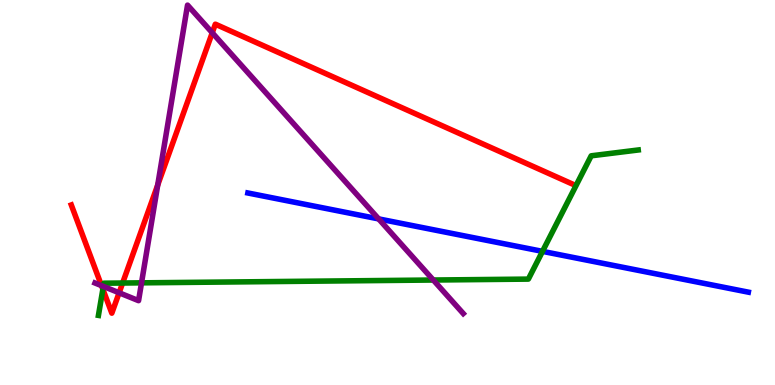[{'lines': ['blue', 'red'], 'intersections': []}, {'lines': ['green', 'red'], 'intersections': [{'x': 1.33, 'y': 2.49}, {'x': 1.58, 'y': 2.65}]}, {'lines': ['purple', 'red'], 'intersections': [{'x': 1.31, 'y': 2.58}, {'x': 1.54, 'y': 2.4}, {'x': 2.04, 'y': 5.2}, {'x': 2.74, 'y': 9.15}]}, {'lines': ['blue', 'green'], 'intersections': [{'x': 7.0, 'y': 3.47}]}, {'lines': ['blue', 'purple'], 'intersections': [{'x': 4.89, 'y': 4.31}]}, {'lines': ['green', 'purple'], 'intersections': [{'x': 1.33, 'y': 2.56}, {'x': 1.83, 'y': 2.65}, {'x': 5.59, 'y': 2.73}]}]